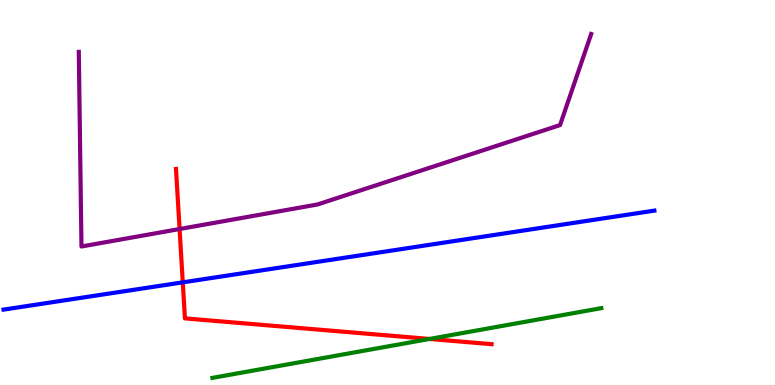[{'lines': ['blue', 'red'], 'intersections': [{'x': 2.36, 'y': 2.67}]}, {'lines': ['green', 'red'], 'intersections': [{'x': 5.54, 'y': 1.2}]}, {'lines': ['purple', 'red'], 'intersections': [{'x': 2.32, 'y': 4.05}]}, {'lines': ['blue', 'green'], 'intersections': []}, {'lines': ['blue', 'purple'], 'intersections': []}, {'lines': ['green', 'purple'], 'intersections': []}]